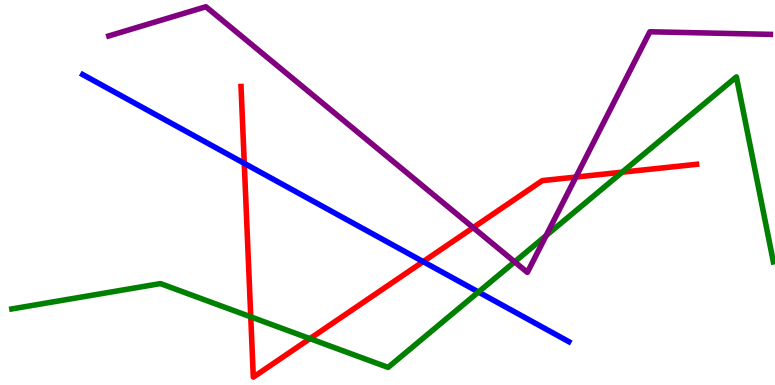[{'lines': ['blue', 'red'], 'intersections': [{'x': 3.15, 'y': 5.76}, {'x': 5.46, 'y': 3.2}]}, {'lines': ['green', 'red'], 'intersections': [{'x': 3.24, 'y': 1.77}, {'x': 4.0, 'y': 1.2}, {'x': 8.03, 'y': 5.53}]}, {'lines': ['purple', 'red'], 'intersections': [{'x': 6.11, 'y': 4.09}, {'x': 7.43, 'y': 5.4}]}, {'lines': ['blue', 'green'], 'intersections': [{'x': 6.17, 'y': 2.42}]}, {'lines': ['blue', 'purple'], 'intersections': []}, {'lines': ['green', 'purple'], 'intersections': [{'x': 6.64, 'y': 3.2}, {'x': 7.05, 'y': 3.88}]}]